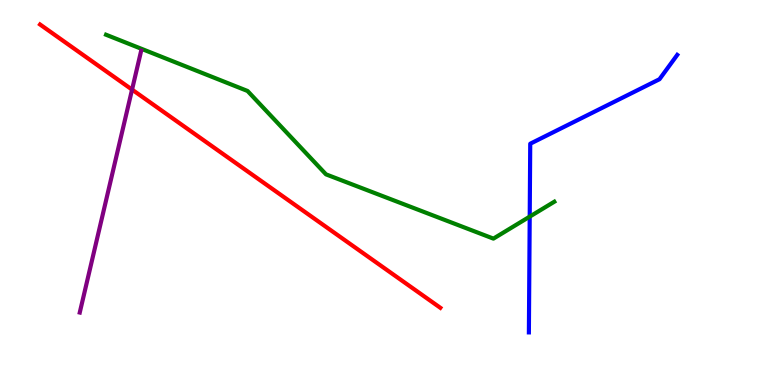[{'lines': ['blue', 'red'], 'intersections': []}, {'lines': ['green', 'red'], 'intersections': []}, {'lines': ['purple', 'red'], 'intersections': [{'x': 1.7, 'y': 7.67}]}, {'lines': ['blue', 'green'], 'intersections': [{'x': 6.84, 'y': 4.37}]}, {'lines': ['blue', 'purple'], 'intersections': []}, {'lines': ['green', 'purple'], 'intersections': []}]